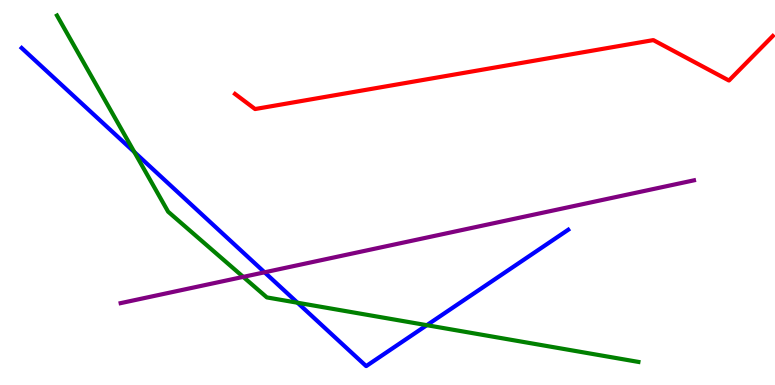[{'lines': ['blue', 'red'], 'intersections': []}, {'lines': ['green', 'red'], 'intersections': []}, {'lines': ['purple', 'red'], 'intersections': []}, {'lines': ['blue', 'green'], 'intersections': [{'x': 1.73, 'y': 6.05}, {'x': 3.84, 'y': 2.14}, {'x': 5.51, 'y': 1.55}]}, {'lines': ['blue', 'purple'], 'intersections': [{'x': 3.41, 'y': 2.93}]}, {'lines': ['green', 'purple'], 'intersections': [{'x': 3.14, 'y': 2.81}]}]